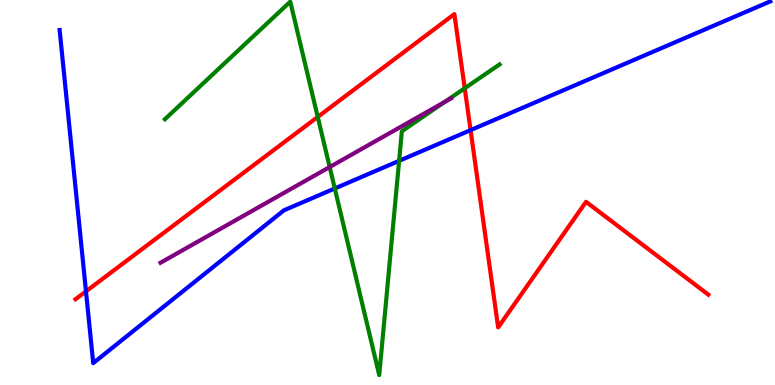[{'lines': ['blue', 'red'], 'intersections': [{'x': 1.11, 'y': 2.43}, {'x': 6.07, 'y': 6.62}]}, {'lines': ['green', 'red'], 'intersections': [{'x': 4.1, 'y': 6.96}, {'x': 6.0, 'y': 7.71}]}, {'lines': ['purple', 'red'], 'intersections': []}, {'lines': ['blue', 'green'], 'intersections': [{'x': 4.32, 'y': 5.1}, {'x': 5.15, 'y': 5.82}]}, {'lines': ['blue', 'purple'], 'intersections': []}, {'lines': ['green', 'purple'], 'intersections': [{'x': 4.25, 'y': 5.66}, {'x': 5.74, 'y': 7.35}]}]